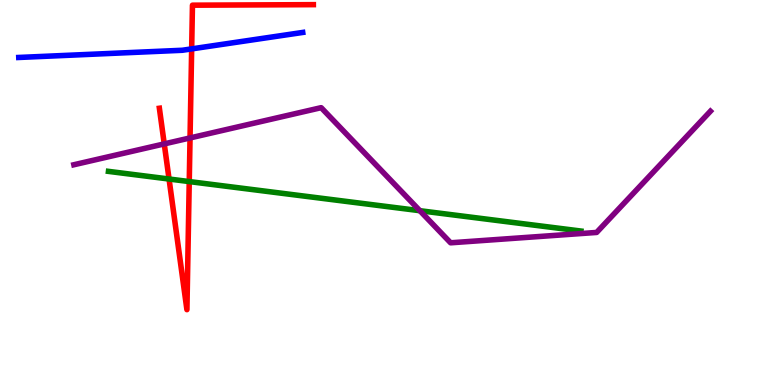[{'lines': ['blue', 'red'], 'intersections': [{'x': 2.47, 'y': 8.73}]}, {'lines': ['green', 'red'], 'intersections': [{'x': 2.18, 'y': 5.35}, {'x': 2.44, 'y': 5.28}]}, {'lines': ['purple', 'red'], 'intersections': [{'x': 2.12, 'y': 6.26}, {'x': 2.45, 'y': 6.42}]}, {'lines': ['blue', 'green'], 'intersections': []}, {'lines': ['blue', 'purple'], 'intersections': []}, {'lines': ['green', 'purple'], 'intersections': [{'x': 5.42, 'y': 4.53}]}]